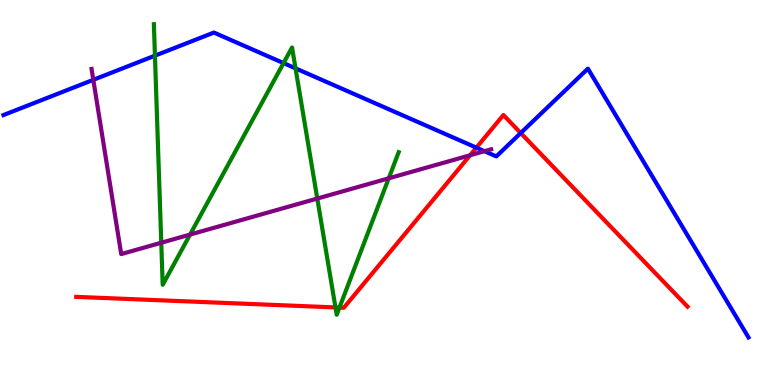[{'lines': ['blue', 'red'], 'intersections': [{'x': 6.15, 'y': 6.16}, {'x': 6.72, 'y': 6.54}]}, {'lines': ['green', 'red'], 'intersections': [{'x': 4.33, 'y': 2.01}, {'x': 4.38, 'y': 2.01}]}, {'lines': ['purple', 'red'], 'intersections': [{'x': 6.07, 'y': 5.97}]}, {'lines': ['blue', 'green'], 'intersections': [{'x': 2.0, 'y': 8.55}, {'x': 3.66, 'y': 8.36}, {'x': 3.81, 'y': 8.22}]}, {'lines': ['blue', 'purple'], 'intersections': [{'x': 1.2, 'y': 7.93}, {'x': 6.25, 'y': 6.07}]}, {'lines': ['green', 'purple'], 'intersections': [{'x': 2.08, 'y': 3.7}, {'x': 2.45, 'y': 3.91}, {'x': 4.09, 'y': 4.84}, {'x': 5.02, 'y': 5.37}]}]